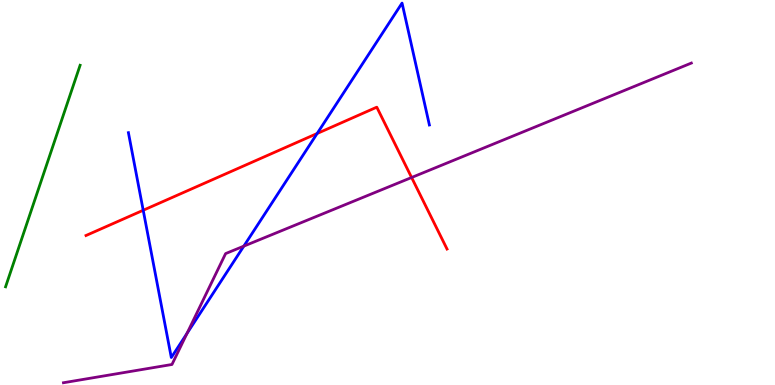[{'lines': ['blue', 'red'], 'intersections': [{'x': 1.85, 'y': 4.54}, {'x': 4.09, 'y': 6.53}]}, {'lines': ['green', 'red'], 'intersections': []}, {'lines': ['purple', 'red'], 'intersections': [{'x': 5.31, 'y': 5.39}]}, {'lines': ['blue', 'green'], 'intersections': []}, {'lines': ['blue', 'purple'], 'intersections': [{'x': 2.41, 'y': 1.34}, {'x': 3.15, 'y': 3.61}]}, {'lines': ['green', 'purple'], 'intersections': []}]